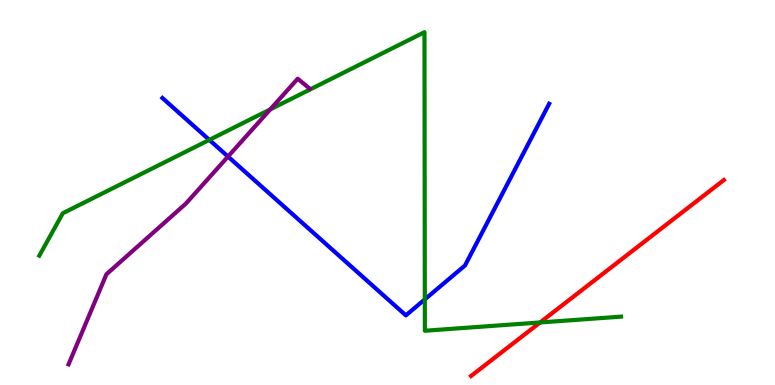[{'lines': ['blue', 'red'], 'intersections': []}, {'lines': ['green', 'red'], 'intersections': [{'x': 6.97, 'y': 1.62}]}, {'lines': ['purple', 'red'], 'intersections': []}, {'lines': ['blue', 'green'], 'intersections': [{'x': 2.7, 'y': 6.37}, {'x': 5.48, 'y': 2.22}]}, {'lines': ['blue', 'purple'], 'intersections': [{'x': 2.94, 'y': 5.93}]}, {'lines': ['green', 'purple'], 'intersections': [{'x': 3.49, 'y': 7.16}]}]